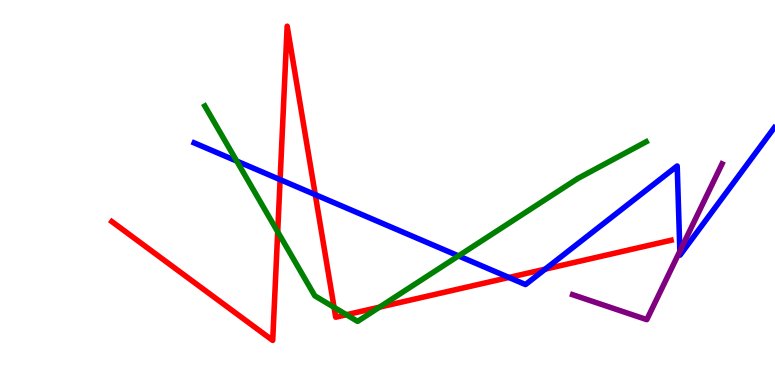[{'lines': ['blue', 'red'], 'intersections': [{'x': 3.61, 'y': 5.33}, {'x': 4.07, 'y': 4.94}, {'x': 6.57, 'y': 2.79}, {'x': 7.03, 'y': 3.01}]}, {'lines': ['green', 'red'], 'intersections': [{'x': 3.58, 'y': 3.98}, {'x': 4.31, 'y': 2.02}, {'x': 4.47, 'y': 1.83}, {'x': 4.9, 'y': 2.02}]}, {'lines': ['purple', 'red'], 'intersections': []}, {'lines': ['blue', 'green'], 'intersections': [{'x': 3.05, 'y': 5.82}, {'x': 5.92, 'y': 3.35}]}, {'lines': ['blue', 'purple'], 'intersections': [{'x': 8.77, 'y': 3.47}]}, {'lines': ['green', 'purple'], 'intersections': []}]